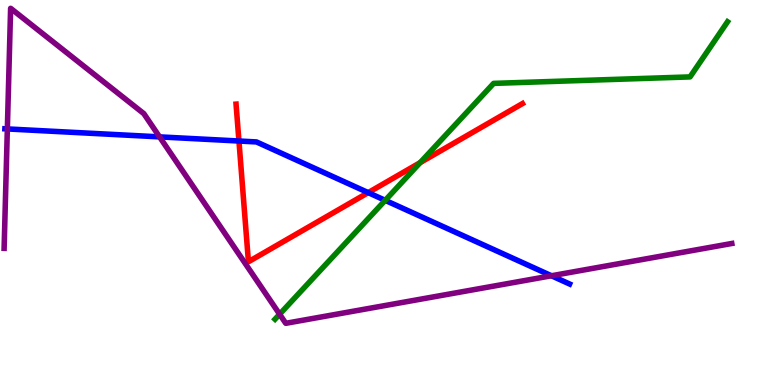[{'lines': ['blue', 'red'], 'intersections': [{'x': 3.08, 'y': 6.34}, {'x': 4.75, 'y': 5.0}]}, {'lines': ['green', 'red'], 'intersections': [{'x': 5.42, 'y': 5.78}]}, {'lines': ['purple', 'red'], 'intersections': []}, {'lines': ['blue', 'green'], 'intersections': [{'x': 4.97, 'y': 4.8}]}, {'lines': ['blue', 'purple'], 'intersections': [{'x': 0.0948, 'y': 6.65}, {'x': 2.06, 'y': 6.44}, {'x': 7.12, 'y': 2.84}]}, {'lines': ['green', 'purple'], 'intersections': [{'x': 3.61, 'y': 1.84}]}]